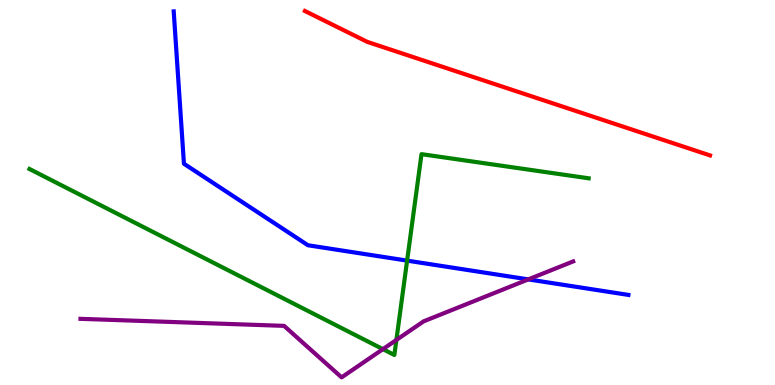[{'lines': ['blue', 'red'], 'intersections': []}, {'lines': ['green', 'red'], 'intersections': []}, {'lines': ['purple', 'red'], 'intersections': []}, {'lines': ['blue', 'green'], 'intersections': [{'x': 5.25, 'y': 3.23}]}, {'lines': ['blue', 'purple'], 'intersections': [{'x': 6.82, 'y': 2.74}]}, {'lines': ['green', 'purple'], 'intersections': [{'x': 4.94, 'y': 0.931}, {'x': 5.11, 'y': 1.17}]}]